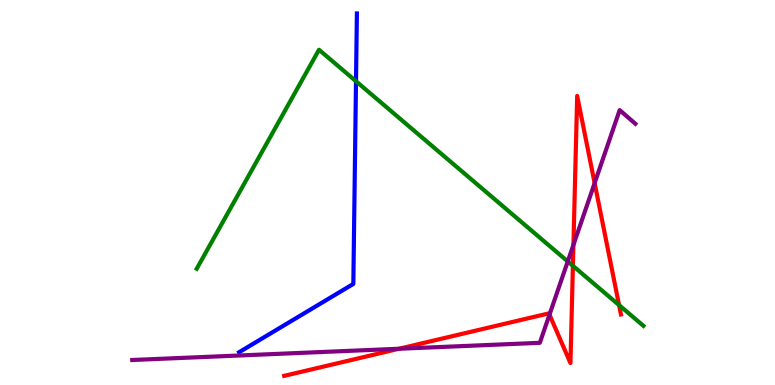[{'lines': ['blue', 'red'], 'intersections': []}, {'lines': ['green', 'red'], 'intersections': [{'x': 7.39, 'y': 3.1}, {'x': 7.99, 'y': 2.08}]}, {'lines': ['purple', 'red'], 'intersections': [{'x': 5.15, 'y': 0.941}, {'x': 7.09, 'y': 1.83}, {'x': 7.4, 'y': 3.64}, {'x': 7.67, 'y': 5.24}]}, {'lines': ['blue', 'green'], 'intersections': [{'x': 4.59, 'y': 7.89}]}, {'lines': ['blue', 'purple'], 'intersections': []}, {'lines': ['green', 'purple'], 'intersections': [{'x': 7.33, 'y': 3.21}]}]